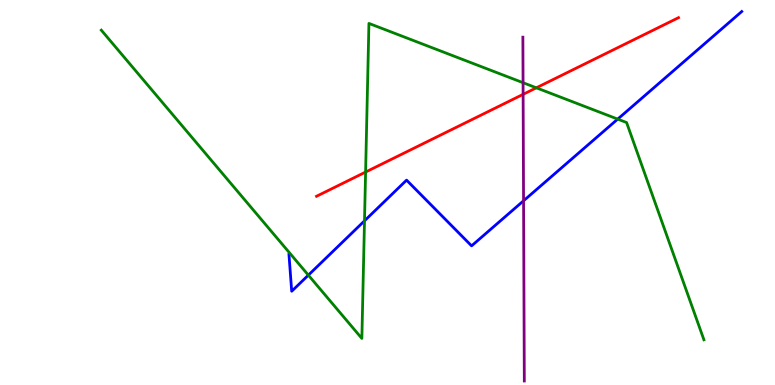[{'lines': ['blue', 'red'], 'intersections': []}, {'lines': ['green', 'red'], 'intersections': [{'x': 4.72, 'y': 5.53}, {'x': 6.92, 'y': 7.72}]}, {'lines': ['purple', 'red'], 'intersections': [{'x': 6.75, 'y': 7.55}]}, {'lines': ['blue', 'green'], 'intersections': [{'x': 3.98, 'y': 2.85}, {'x': 4.7, 'y': 4.26}, {'x': 7.97, 'y': 6.91}]}, {'lines': ['blue', 'purple'], 'intersections': [{'x': 6.76, 'y': 4.78}]}, {'lines': ['green', 'purple'], 'intersections': [{'x': 6.75, 'y': 7.85}]}]